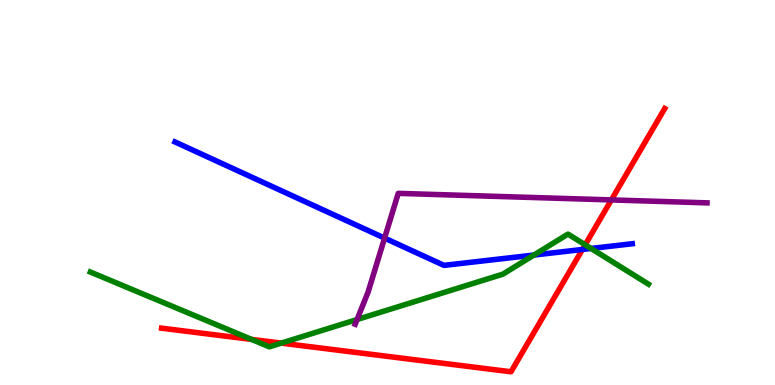[{'lines': ['blue', 'red'], 'intersections': [{'x': 7.52, 'y': 3.52}]}, {'lines': ['green', 'red'], 'intersections': [{'x': 3.25, 'y': 1.18}, {'x': 3.63, 'y': 1.09}, {'x': 7.55, 'y': 3.64}]}, {'lines': ['purple', 'red'], 'intersections': [{'x': 7.89, 'y': 4.81}]}, {'lines': ['blue', 'green'], 'intersections': [{'x': 6.89, 'y': 3.38}, {'x': 7.63, 'y': 3.55}]}, {'lines': ['blue', 'purple'], 'intersections': [{'x': 4.96, 'y': 3.82}]}, {'lines': ['green', 'purple'], 'intersections': [{'x': 4.61, 'y': 1.7}]}]